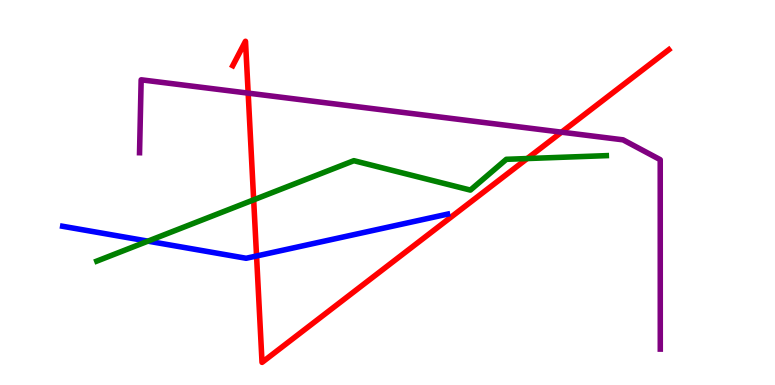[{'lines': ['blue', 'red'], 'intersections': [{'x': 3.31, 'y': 3.35}]}, {'lines': ['green', 'red'], 'intersections': [{'x': 3.27, 'y': 4.81}, {'x': 6.8, 'y': 5.88}]}, {'lines': ['purple', 'red'], 'intersections': [{'x': 3.2, 'y': 7.58}, {'x': 7.25, 'y': 6.57}]}, {'lines': ['blue', 'green'], 'intersections': [{'x': 1.91, 'y': 3.74}]}, {'lines': ['blue', 'purple'], 'intersections': []}, {'lines': ['green', 'purple'], 'intersections': []}]